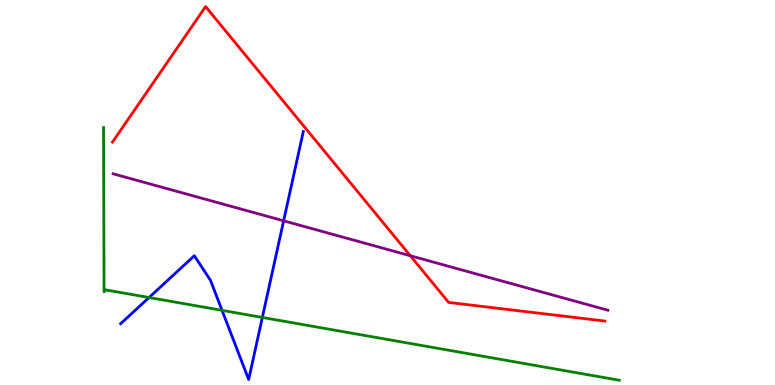[{'lines': ['blue', 'red'], 'intersections': []}, {'lines': ['green', 'red'], 'intersections': []}, {'lines': ['purple', 'red'], 'intersections': [{'x': 5.29, 'y': 3.36}]}, {'lines': ['blue', 'green'], 'intersections': [{'x': 1.92, 'y': 2.27}, {'x': 2.87, 'y': 1.94}, {'x': 3.39, 'y': 1.75}]}, {'lines': ['blue', 'purple'], 'intersections': [{'x': 3.66, 'y': 4.26}]}, {'lines': ['green', 'purple'], 'intersections': []}]